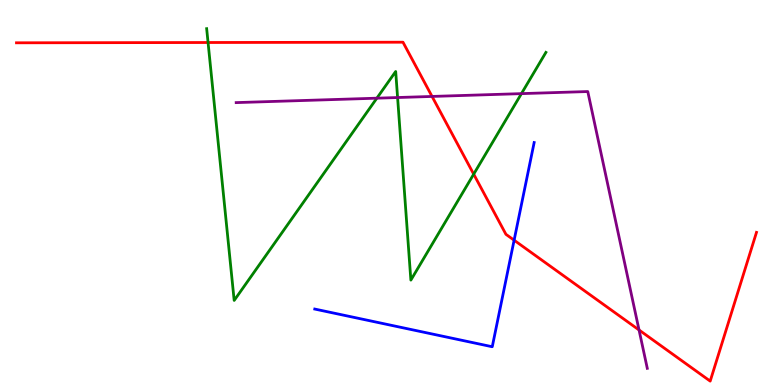[{'lines': ['blue', 'red'], 'intersections': [{'x': 6.63, 'y': 3.76}]}, {'lines': ['green', 'red'], 'intersections': [{'x': 2.68, 'y': 8.9}, {'x': 6.11, 'y': 5.48}]}, {'lines': ['purple', 'red'], 'intersections': [{'x': 5.57, 'y': 7.49}, {'x': 8.25, 'y': 1.43}]}, {'lines': ['blue', 'green'], 'intersections': []}, {'lines': ['blue', 'purple'], 'intersections': []}, {'lines': ['green', 'purple'], 'intersections': [{'x': 4.86, 'y': 7.45}, {'x': 5.13, 'y': 7.47}, {'x': 6.73, 'y': 7.57}]}]